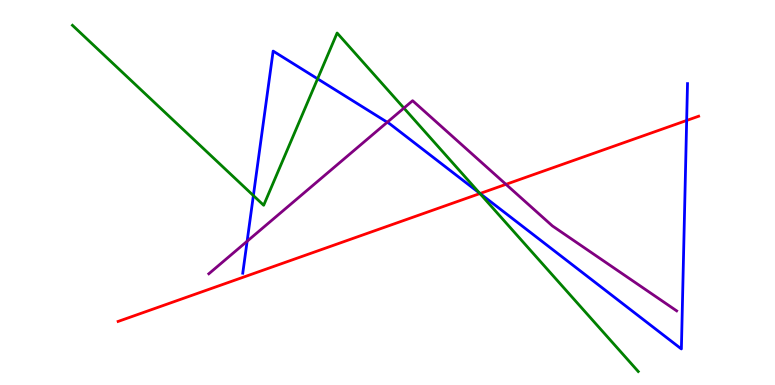[{'lines': ['blue', 'red'], 'intersections': [{'x': 6.19, 'y': 4.97}, {'x': 8.86, 'y': 6.87}]}, {'lines': ['green', 'red'], 'intersections': [{'x': 6.19, 'y': 4.97}]}, {'lines': ['purple', 'red'], 'intersections': [{'x': 6.53, 'y': 5.21}]}, {'lines': ['blue', 'green'], 'intersections': [{'x': 3.27, 'y': 4.92}, {'x': 4.1, 'y': 7.95}, {'x': 6.19, 'y': 4.98}]}, {'lines': ['blue', 'purple'], 'intersections': [{'x': 3.19, 'y': 3.73}, {'x': 5.0, 'y': 6.82}]}, {'lines': ['green', 'purple'], 'intersections': [{'x': 5.21, 'y': 7.19}]}]